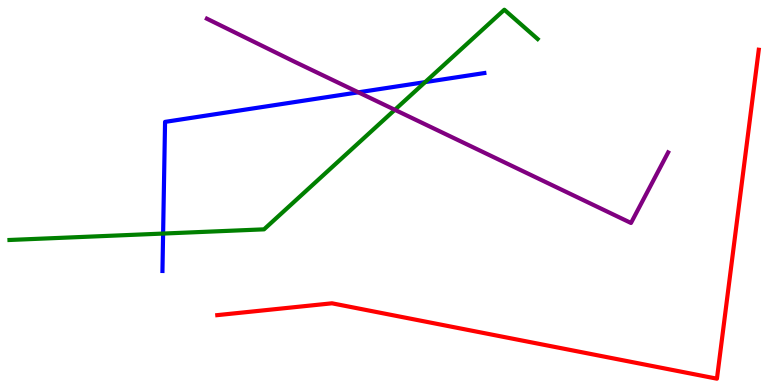[{'lines': ['blue', 'red'], 'intersections': []}, {'lines': ['green', 'red'], 'intersections': []}, {'lines': ['purple', 'red'], 'intersections': []}, {'lines': ['blue', 'green'], 'intersections': [{'x': 2.1, 'y': 3.93}, {'x': 5.49, 'y': 7.87}]}, {'lines': ['blue', 'purple'], 'intersections': [{'x': 4.62, 'y': 7.6}]}, {'lines': ['green', 'purple'], 'intersections': [{'x': 5.09, 'y': 7.15}]}]